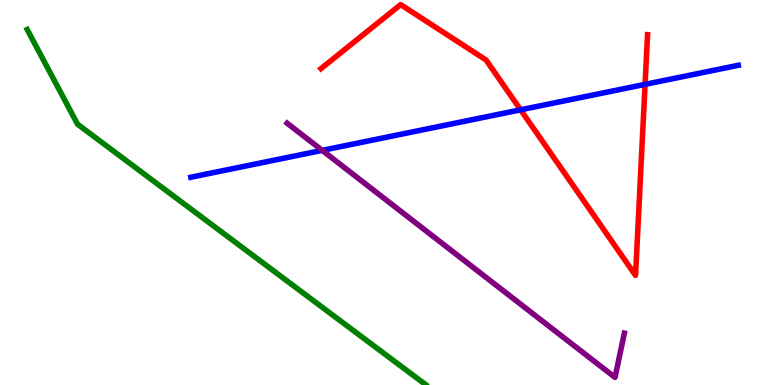[{'lines': ['blue', 'red'], 'intersections': [{'x': 6.72, 'y': 7.15}, {'x': 8.32, 'y': 7.81}]}, {'lines': ['green', 'red'], 'intersections': []}, {'lines': ['purple', 'red'], 'intersections': []}, {'lines': ['blue', 'green'], 'intersections': []}, {'lines': ['blue', 'purple'], 'intersections': [{'x': 4.16, 'y': 6.09}]}, {'lines': ['green', 'purple'], 'intersections': []}]